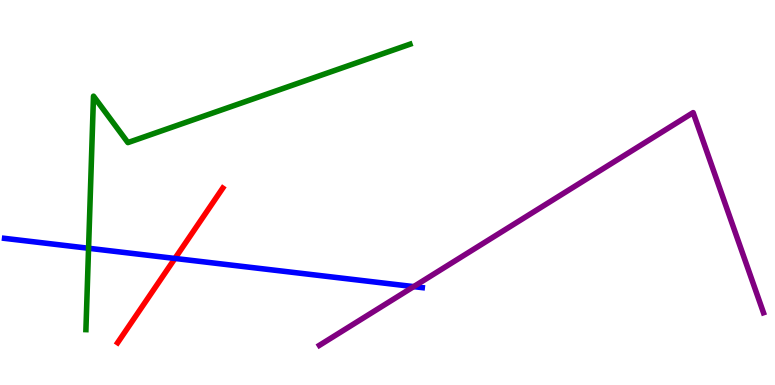[{'lines': ['blue', 'red'], 'intersections': [{'x': 2.26, 'y': 3.29}]}, {'lines': ['green', 'red'], 'intersections': []}, {'lines': ['purple', 'red'], 'intersections': []}, {'lines': ['blue', 'green'], 'intersections': [{'x': 1.14, 'y': 3.55}]}, {'lines': ['blue', 'purple'], 'intersections': [{'x': 5.34, 'y': 2.56}]}, {'lines': ['green', 'purple'], 'intersections': []}]